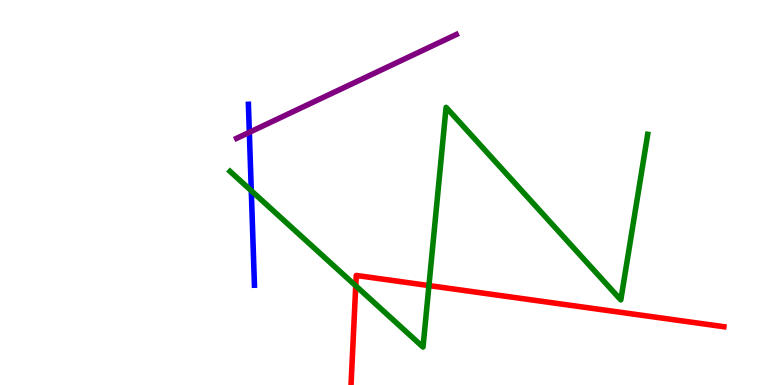[{'lines': ['blue', 'red'], 'intersections': []}, {'lines': ['green', 'red'], 'intersections': [{'x': 4.59, 'y': 2.58}, {'x': 5.53, 'y': 2.58}]}, {'lines': ['purple', 'red'], 'intersections': []}, {'lines': ['blue', 'green'], 'intersections': [{'x': 3.24, 'y': 5.05}]}, {'lines': ['blue', 'purple'], 'intersections': [{'x': 3.22, 'y': 6.56}]}, {'lines': ['green', 'purple'], 'intersections': []}]